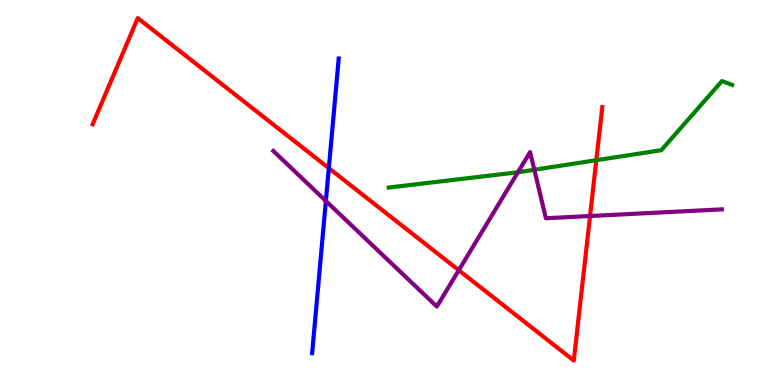[{'lines': ['blue', 'red'], 'intersections': [{'x': 4.24, 'y': 5.63}]}, {'lines': ['green', 'red'], 'intersections': [{'x': 7.69, 'y': 5.84}]}, {'lines': ['purple', 'red'], 'intersections': [{'x': 5.92, 'y': 2.98}, {'x': 7.61, 'y': 4.39}]}, {'lines': ['blue', 'green'], 'intersections': []}, {'lines': ['blue', 'purple'], 'intersections': [{'x': 4.2, 'y': 4.78}]}, {'lines': ['green', 'purple'], 'intersections': [{'x': 6.68, 'y': 5.53}, {'x': 6.89, 'y': 5.59}]}]